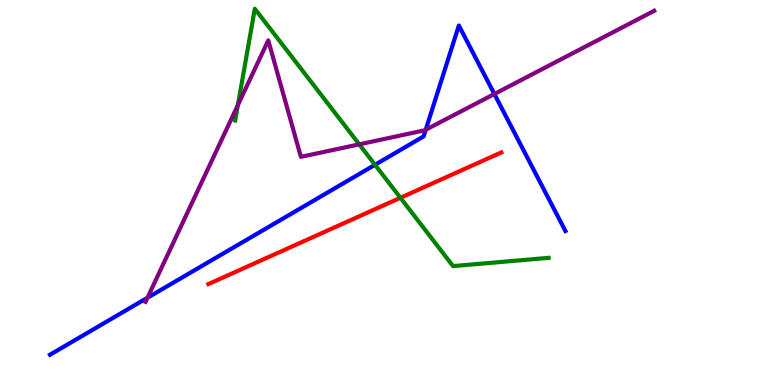[{'lines': ['blue', 'red'], 'intersections': []}, {'lines': ['green', 'red'], 'intersections': [{'x': 5.17, 'y': 4.86}]}, {'lines': ['purple', 'red'], 'intersections': []}, {'lines': ['blue', 'green'], 'intersections': [{'x': 4.84, 'y': 5.72}]}, {'lines': ['blue', 'purple'], 'intersections': [{'x': 1.9, 'y': 2.27}, {'x': 5.49, 'y': 6.63}, {'x': 6.38, 'y': 7.56}]}, {'lines': ['green', 'purple'], 'intersections': [{'x': 3.07, 'y': 7.27}, {'x': 4.64, 'y': 6.25}]}]